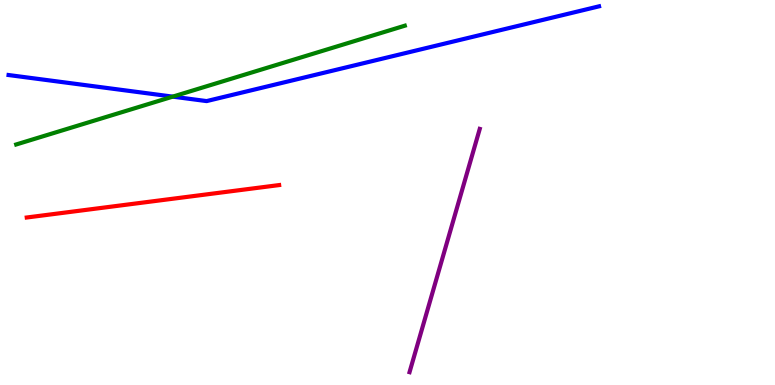[{'lines': ['blue', 'red'], 'intersections': []}, {'lines': ['green', 'red'], 'intersections': []}, {'lines': ['purple', 'red'], 'intersections': []}, {'lines': ['blue', 'green'], 'intersections': [{'x': 2.23, 'y': 7.49}]}, {'lines': ['blue', 'purple'], 'intersections': []}, {'lines': ['green', 'purple'], 'intersections': []}]